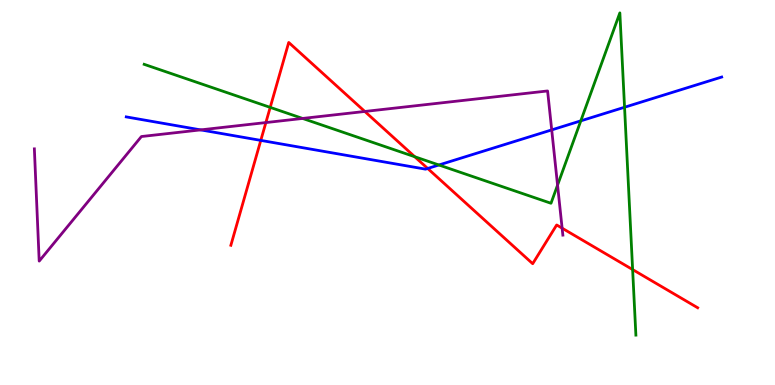[{'lines': ['blue', 'red'], 'intersections': [{'x': 3.37, 'y': 6.35}, {'x': 5.52, 'y': 5.62}]}, {'lines': ['green', 'red'], 'intersections': [{'x': 3.49, 'y': 7.21}, {'x': 5.35, 'y': 5.93}, {'x': 8.16, 'y': 3.0}]}, {'lines': ['purple', 'red'], 'intersections': [{'x': 3.43, 'y': 6.82}, {'x': 4.71, 'y': 7.1}, {'x': 7.25, 'y': 4.07}]}, {'lines': ['blue', 'green'], 'intersections': [{'x': 5.66, 'y': 5.71}, {'x': 7.49, 'y': 6.86}, {'x': 8.06, 'y': 7.21}]}, {'lines': ['blue', 'purple'], 'intersections': [{'x': 2.59, 'y': 6.63}, {'x': 7.12, 'y': 6.63}]}, {'lines': ['green', 'purple'], 'intersections': [{'x': 3.9, 'y': 6.92}, {'x': 7.19, 'y': 5.19}]}]